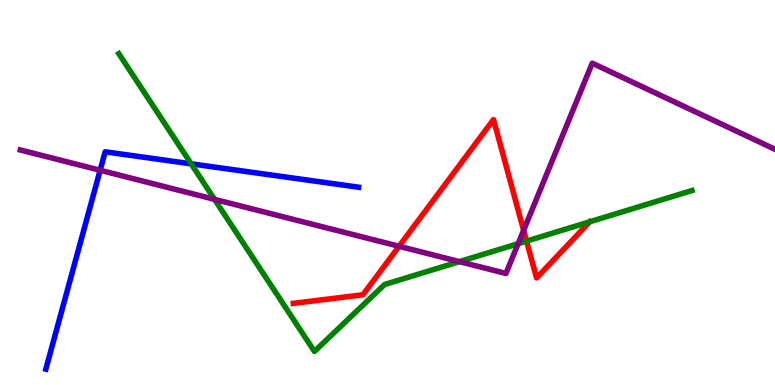[{'lines': ['blue', 'red'], 'intersections': []}, {'lines': ['green', 'red'], 'intersections': [{'x': 6.79, 'y': 3.74}, {'x': 7.61, 'y': 4.24}]}, {'lines': ['purple', 'red'], 'intersections': [{'x': 5.15, 'y': 3.6}, {'x': 6.76, 'y': 4.02}]}, {'lines': ['blue', 'green'], 'intersections': [{'x': 2.47, 'y': 5.74}]}, {'lines': ['blue', 'purple'], 'intersections': [{'x': 1.29, 'y': 5.58}]}, {'lines': ['green', 'purple'], 'intersections': [{'x': 2.77, 'y': 4.82}, {'x': 5.93, 'y': 3.2}, {'x': 6.69, 'y': 3.67}]}]